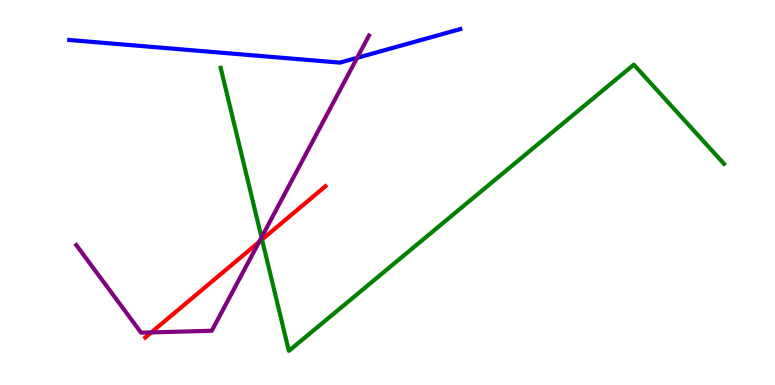[{'lines': ['blue', 'red'], 'intersections': []}, {'lines': ['green', 'red'], 'intersections': [{'x': 3.38, 'y': 3.78}]}, {'lines': ['purple', 'red'], 'intersections': [{'x': 1.95, 'y': 1.37}, {'x': 3.34, 'y': 3.72}]}, {'lines': ['blue', 'green'], 'intersections': []}, {'lines': ['blue', 'purple'], 'intersections': [{'x': 4.61, 'y': 8.5}]}, {'lines': ['green', 'purple'], 'intersections': [{'x': 3.37, 'y': 3.83}]}]